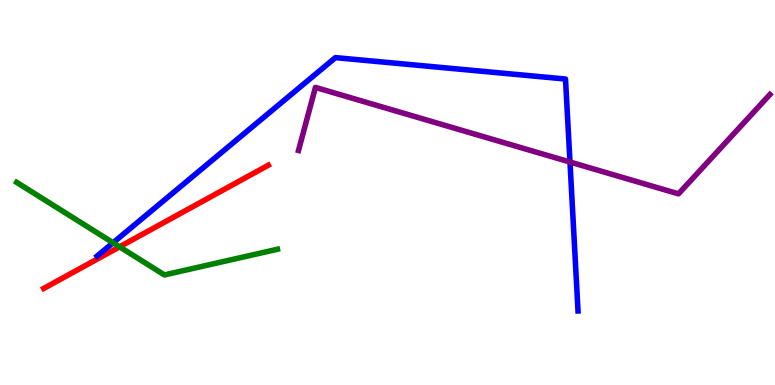[{'lines': ['blue', 'red'], 'intersections': []}, {'lines': ['green', 'red'], 'intersections': [{'x': 1.54, 'y': 3.59}]}, {'lines': ['purple', 'red'], 'intersections': []}, {'lines': ['blue', 'green'], 'intersections': [{'x': 1.46, 'y': 3.69}]}, {'lines': ['blue', 'purple'], 'intersections': [{'x': 7.35, 'y': 5.79}]}, {'lines': ['green', 'purple'], 'intersections': []}]